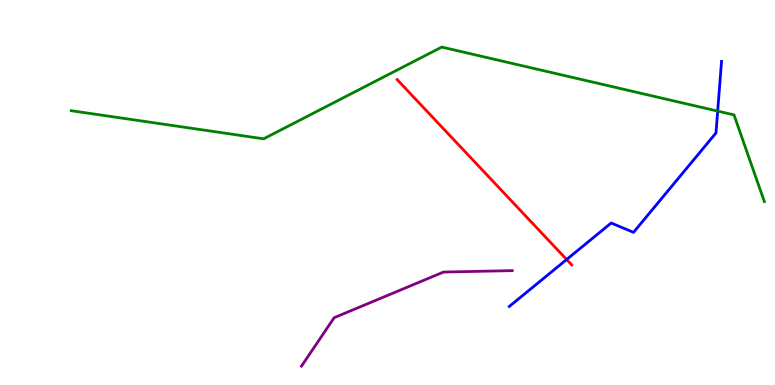[{'lines': ['blue', 'red'], 'intersections': [{'x': 7.31, 'y': 3.26}]}, {'lines': ['green', 'red'], 'intersections': []}, {'lines': ['purple', 'red'], 'intersections': []}, {'lines': ['blue', 'green'], 'intersections': [{'x': 9.26, 'y': 7.11}]}, {'lines': ['blue', 'purple'], 'intersections': []}, {'lines': ['green', 'purple'], 'intersections': []}]